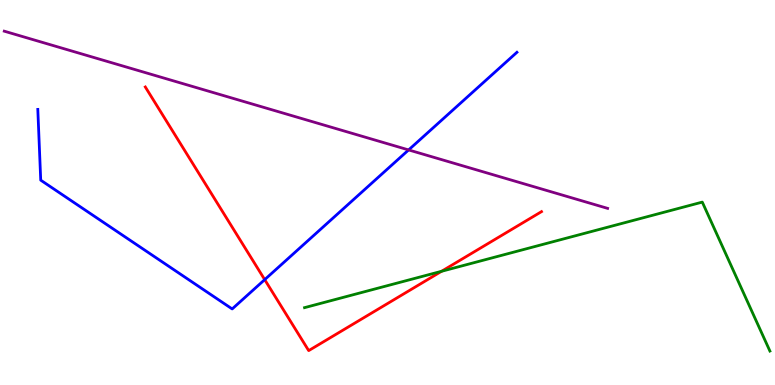[{'lines': ['blue', 'red'], 'intersections': [{'x': 3.42, 'y': 2.74}]}, {'lines': ['green', 'red'], 'intersections': [{'x': 5.7, 'y': 2.95}]}, {'lines': ['purple', 'red'], 'intersections': []}, {'lines': ['blue', 'green'], 'intersections': []}, {'lines': ['blue', 'purple'], 'intersections': [{'x': 5.27, 'y': 6.11}]}, {'lines': ['green', 'purple'], 'intersections': []}]